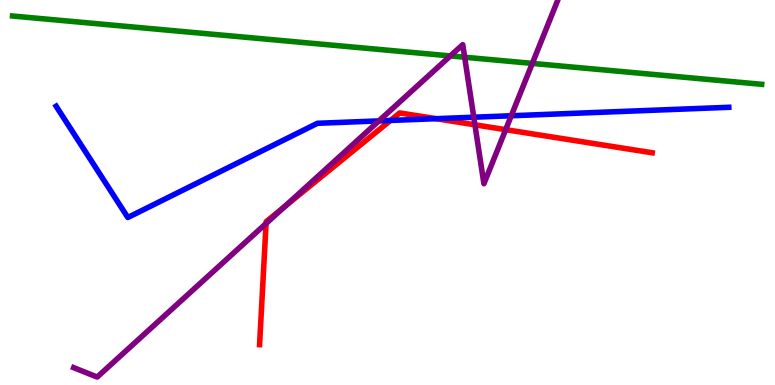[{'lines': ['blue', 'red'], 'intersections': [{'x': 5.04, 'y': 6.87}, {'x': 5.63, 'y': 6.92}]}, {'lines': ['green', 'red'], 'intersections': []}, {'lines': ['purple', 'red'], 'intersections': [{'x': 3.43, 'y': 4.2}, {'x': 3.67, 'y': 4.63}, {'x': 6.13, 'y': 6.76}, {'x': 6.52, 'y': 6.63}]}, {'lines': ['blue', 'green'], 'intersections': []}, {'lines': ['blue', 'purple'], 'intersections': [{'x': 4.89, 'y': 6.86}, {'x': 6.11, 'y': 6.96}, {'x': 6.6, 'y': 6.99}]}, {'lines': ['green', 'purple'], 'intersections': [{'x': 5.81, 'y': 8.55}, {'x': 6.0, 'y': 8.51}, {'x': 6.87, 'y': 8.35}]}]